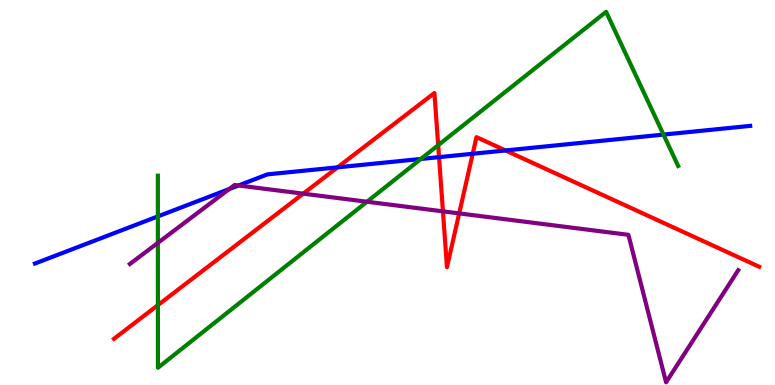[{'lines': ['blue', 'red'], 'intersections': [{'x': 4.36, 'y': 5.65}, {'x': 5.67, 'y': 5.92}, {'x': 6.1, 'y': 6.01}, {'x': 6.52, 'y': 6.09}]}, {'lines': ['green', 'red'], 'intersections': [{'x': 2.04, 'y': 2.07}, {'x': 5.65, 'y': 6.23}]}, {'lines': ['purple', 'red'], 'intersections': [{'x': 3.91, 'y': 4.97}, {'x': 5.72, 'y': 4.51}, {'x': 5.92, 'y': 4.46}]}, {'lines': ['blue', 'green'], 'intersections': [{'x': 2.04, 'y': 4.38}, {'x': 5.43, 'y': 5.87}, {'x': 8.56, 'y': 6.5}]}, {'lines': ['blue', 'purple'], 'intersections': [{'x': 2.96, 'y': 5.09}, {'x': 3.08, 'y': 5.18}]}, {'lines': ['green', 'purple'], 'intersections': [{'x': 2.04, 'y': 3.69}, {'x': 4.74, 'y': 4.76}]}]